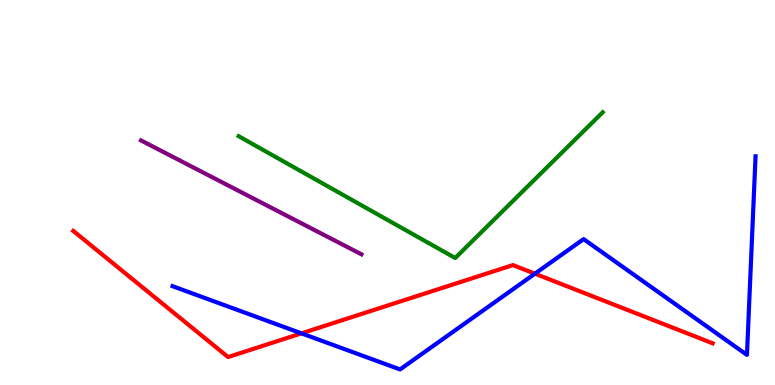[{'lines': ['blue', 'red'], 'intersections': [{'x': 3.89, 'y': 1.34}, {'x': 6.9, 'y': 2.89}]}, {'lines': ['green', 'red'], 'intersections': []}, {'lines': ['purple', 'red'], 'intersections': []}, {'lines': ['blue', 'green'], 'intersections': []}, {'lines': ['blue', 'purple'], 'intersections': []}, {'lines': ['green', 'purple'], 'intersections': []}]